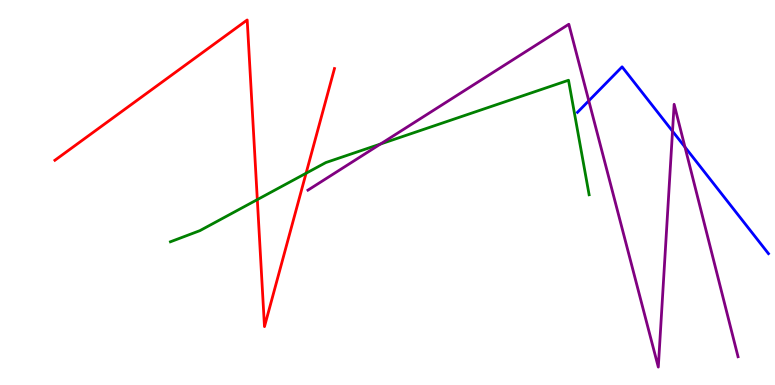[{'lines': ['blue', 'red'], 'intersections': []}, {'lines': ['green', 'red'], 'intersections': [{'x': 3.32, 'y': 4.82}, {'x': 3.95, 'y': 5.5}]}, {'lines': ['purple', 'red'], 'intersections': []}, {'lines': ['blue', 'green'], 'intersections': []}, {'lines': ['blue', 'purple'], 'intersections': [{'x': 7.6, 'y': 7.38}, {'x': 8.68, 'y': 6.59}, {'x': 8.84, 'y': 6.18}]}, {'lines': ['green', 'purple'], 'intersections': [{'x': 4.91, 'y': 6.26}]}]